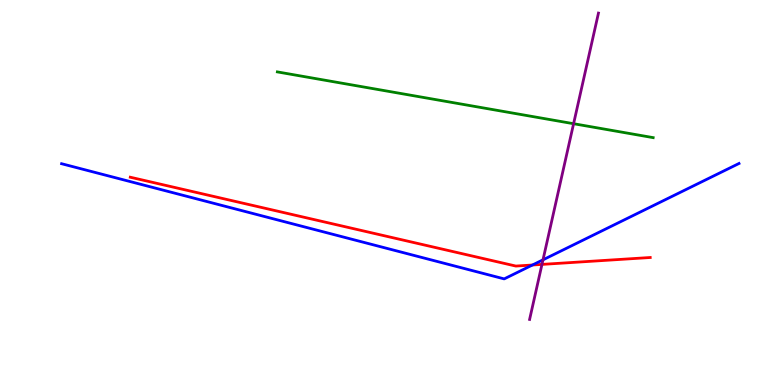[{'lines': ['blue', 'red'], 'intersections': [{'x': 6.87, 'y': 3.12}]}, {'lines': ['green', 'red'], 'intersections': []}, {'lines': ['purple', 'red'], 'intersections': [{'x': 6.99, 'y': 3.13}]}, {'lines': ['blue', 'green'], 'intersections': []}, {'lines': ['blue', 'purple'], 'intersections': [{'x': 7.01, 'y': 3.25}]}, {'lines': ['green', 'purple'], 'intersections': [{'x': 7.4, 'y': 6.79}]}]